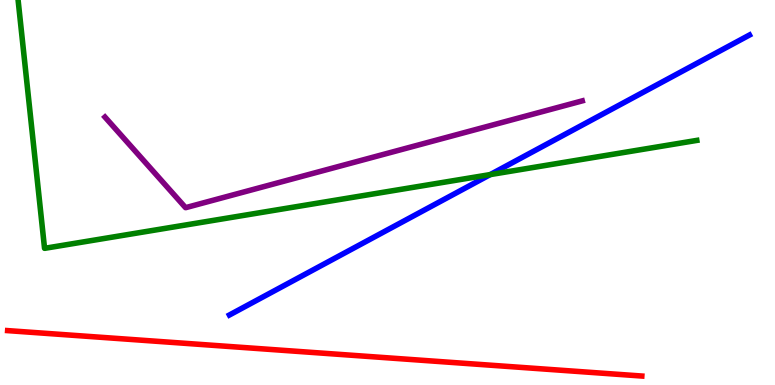[{'lines': ['blue', 'red'], 'intersections': []}, {'lines': ['green', 'red'], 'intersections': []}, {'lines': ['purple', 'red'], 'intersections': []}, {'lines': ['blue', 'green'], 'intersections': [{'x': 6.33, 'y': 5.47}]}, {'lines': ['blue', 'purple'], 'intersections': []}, {'lines': ['green', 'purple'], 'intersections': []}]